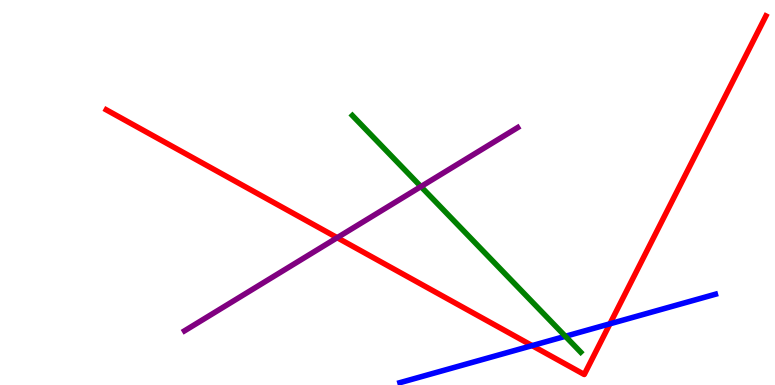[{'lines': ['blue', 'red'], 'intersections': [{'x': 6.87, 'y': 1.02}, {'x': 7.87, 'y': 1.59}]}, {'lines': ['green', 'red'], 'intersections': []}, {'lines': ['purple', 'red'], 'intersections': [{'x': 4.35, 'y': 3.83}]}, {'lines': ['blue', 'green'], 'intersections': [{'x': 7.3, 'y': 1.27}]}, {'lines': ['blue', 'purple'], 'intersections': []}, {'lines': ['green', 'purple'], 'intersections': [{'x': 5.43, 'y': 5.15}]}]